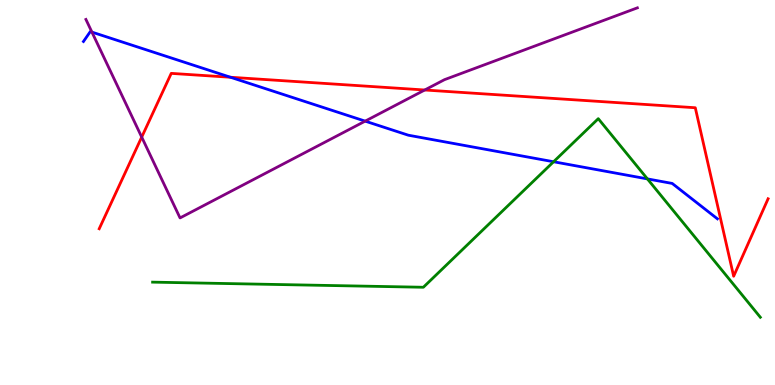[{'lines': ['blue', 'red'], 'intersections': [{'x': 2.97, 'y': 7.99}]}, {'lines': ['green', 'red'], 'intersections': []}, {'lines': ['purple', 'red'], 'intersections': [{'x': 1.83, 'y': 6.44}, {'x': 5.48, 'y': 7.66}]}, {'lines': ['blue', 'green'], 'intersections': [{'x': 7.14, 'y': 5.8}, {'x': 8.35, 'y': 5.35}]}, {'lines': ['blue', 'purple'], 'intersections': [{'x': 1.19, 'y': 9.17}, {'x': 4.71, 'y': 6.85}]}, {'lines': ['green', 'purple'], 'intersections': []}]